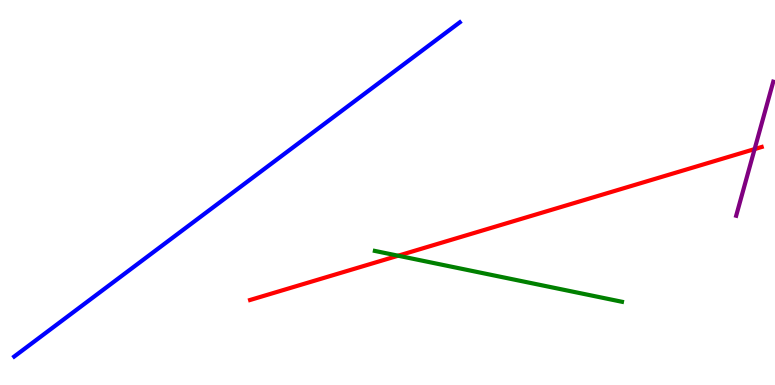[{'lines': ['blue', 'red'], 'intersections': []}, {'lines': ['green', 'red'], 'intersections': [{'x': 5.14, 'y': 3.36}]}, {'lines': ['purple', 'red'], 'intersections': [{'x': 9.74, 'y': 6.13}]}, {'lines': ['blue', 'green'], 'intersections': []}, {'lines': ['blue', 'purple'], 'intersections': []}, {'lines': ['green', 'purple'], 'intersections': []}]